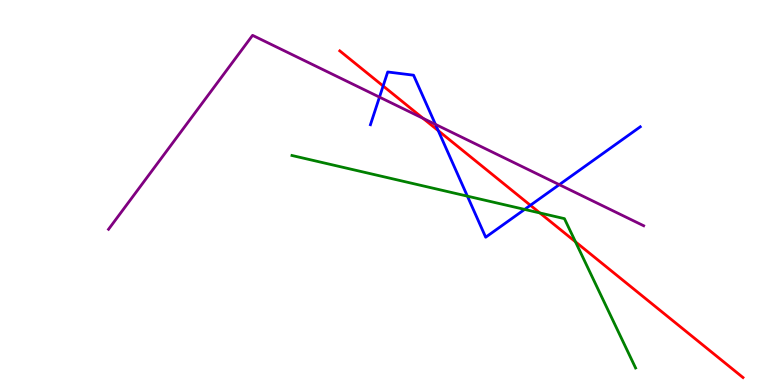[{'lines': ['blue', 'red'], 'intersections': [{'x': 4.94, 'y': 7.77}, {'x': 5.65, 'y': 6.61}, {'x': 6.84, 'y': 4.67}]}, {'lines': ['green', 'red'], 'intersections': [{'x': 6.97, 'y': 4.47}, {'x': 7.43, 'y': 3.72}]}, {'lines': ['purple', 'red'], 'intersections': [{'x': 5.46, 'y': 6.93}]}, {'lines': ['blue', 'green'], 'intersections': [{'x': 6.03, 'y': 4.91}, {'x': 6.77, 'y': 4.56}]}, {'lines': ['blue', 'purple'], 'intersections': [{'x': 4.9, 'y': 7.48}, {'x': 5.62, 'y': 6.77}, {'x': 7.22, 'y': 5.2}]}, {'lines': ['green', 'purple'], 'intersections': []}]